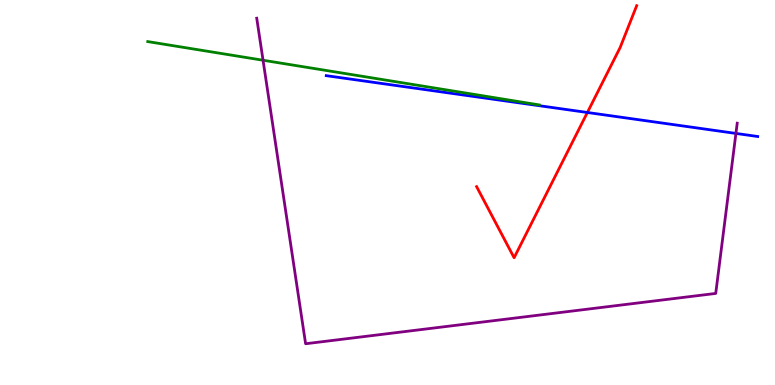[{'lines': ['blue', 'red'], 'intersections': [{'x': 7.58, 'y': 7.08}]}, {'lines': ['green', 'red'], 'intersections': []}, {'lines': ['purple', 'red'], 'intersections': []}, {'lines': ['blue', 'green'], 'intersections': []}, {'lines': ['blue', 'purple'], 'intersections': [{'x': 9.5, 'y': 6.53}]}, {'lines': ['green', 'purple'], 'intersections': [{'x': 3.39, 'y': 8.44}]}]